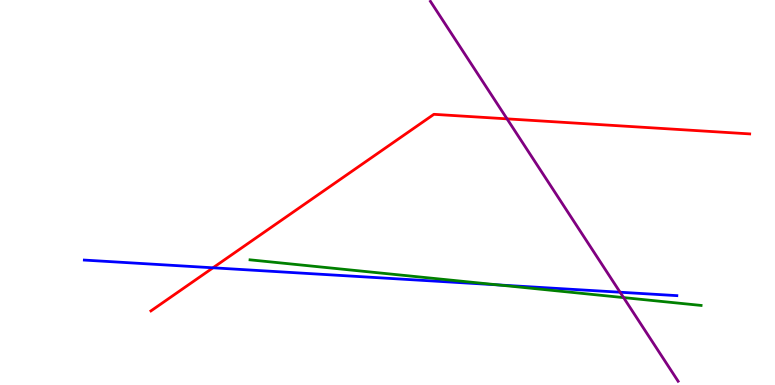[{'lines': ['blue', 'red'], 'intersections': [{'x': 2.75, 'y': 3.04}]}, {'lines': ['green', 'red'], 'intersections': []}, {'lines': ['purple', 'red'], 'intersections': [{'x': 6.54, 'y': 6.91}]}, {'lines': ['blue', 'green'], 'intersections': [{'x': 6.43, 'y': 2.6}]}, {'lines': ['blue', 'purple'], 'intersections': [{'x': 8.0, 'y': 2.41}]}, {'lines': ['green', 'purple'], 'intersections': [{'x': 8.05, 'y': 2.27}]}]